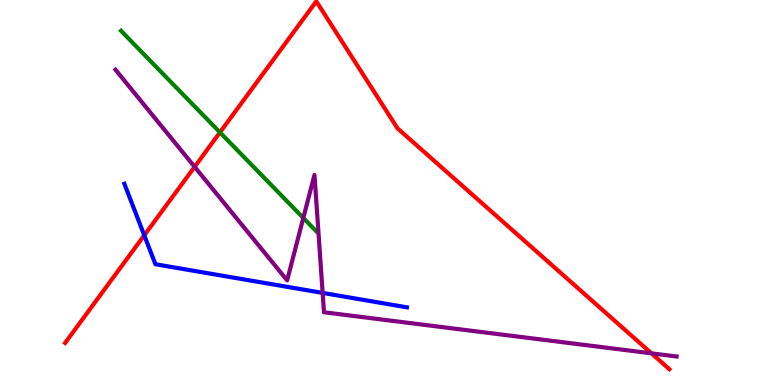[{'lines': ['blue', 'red'], 'intersections': [{'x': 1.86, 'y': 3.89}]}, {'lines': ['green', 'red'], 'intersections': [{'x': 2.84, 'y': 6.56}]}, {'lines': ['purple', 'red'], 'intersections': [{'x': 2.51, 'y': 5.67}, {'x': 8.41, 'y': 0.822}]}, {'lines': ['blue', 'green'], 'intersections': []}, {'lines': ['blue', 'purple'], 'intersections': [{'x': 4.16, 'y': 2.39}]}, {'lines': ['green', 'purple'], 'intersections': [{'x': 3.91, 'y': 4.34}]}]